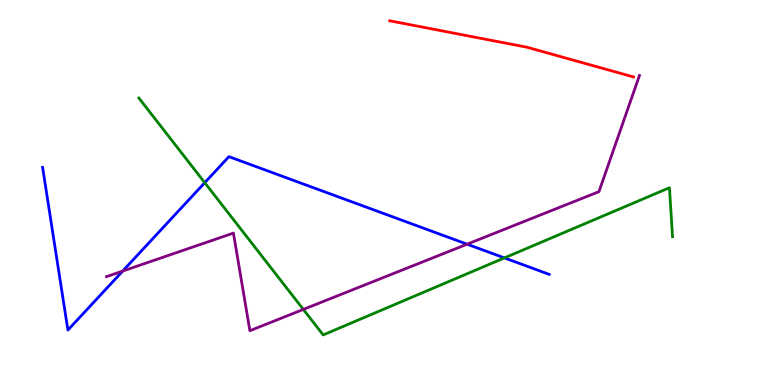[{'lines': ['blue', 'red'], 'intersections': []}, {'lines': ['green', 'red'], 'intersections': []}, {'lines': ['purple', 'red'], 'intersections': []}, {'lines': ['blue', 'green'], 'intersections': [{'x': 2.64, 'y': 5.25}, {'x': 6.51, 'y': 3.3}]}, {'lines': ['blue', 'purple'], 'intersections': [{'x': 1.58, 'y': 2.96}, {'x': 6.03, 'y': 3.66}]}, {'lines': ['green', 'purple'], 'intersections': [{'x': 3.91, 'y': 1.96}]}]